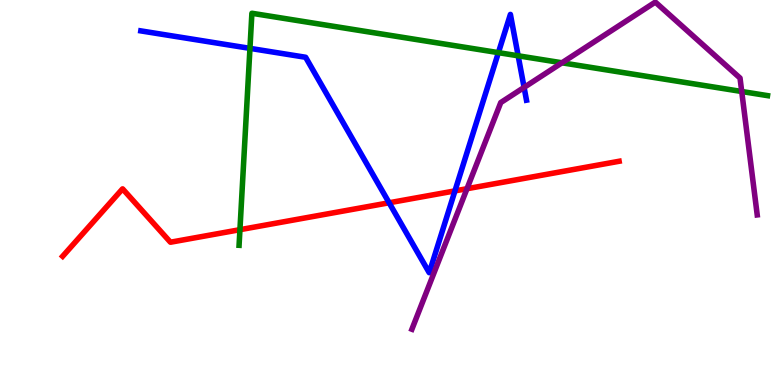[{'lines': ['blue', 'red'], 'intersections': [{'x': 5.02, 'y': 4.73}, {'x': 5.87, 'y': 5.04}]}, {'lines': ['green', 'red'], 'intersections': [{'x': 3.1, 'y': 4.03}]}, {'lines': ['purple', 'red'], 'intersections': [{'x': 6.03, 'y': 5.1}]}, {'lines': ['blue', 'green'], 'intersections': [{'x': 3.23, 'y': 8.74}, {'x': 6.43, 'y': 8.63}, {'x': 6.69, 'y': 8.55}]}, {'lines': ['blue', 'purple'], 'intersections': [{'x': 6.76, 'y': 7.73}]}, {'lines': ['green', 'purple'], 'intersections': [{'x': 7.25, 'y': 8.37}, {'x': 9.57, 'y': 7.62}]}]